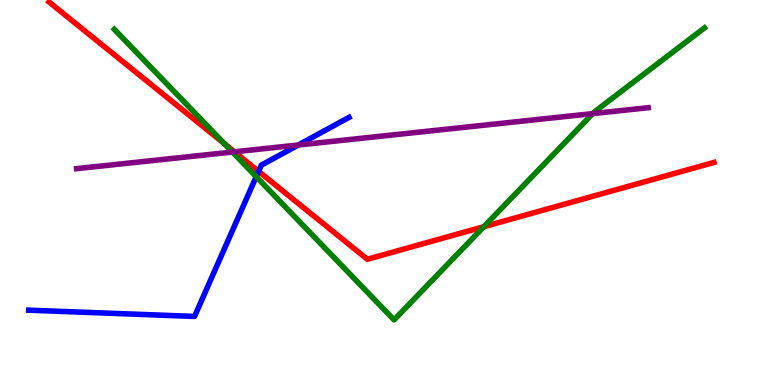[{'lines': ['blue', 'red'], 'intersections': [{'x': 3.34, 'y': 5.55}]}, {'lines': ['green', 'red'], 'intersections': [{'x': 2.9, 'y': 6.26}, {'x': 6.24, 'y': 4.11}]}, {'lines': ['purple', 'red'], 'intersections': [{'x': 3.03, 'y': 6.06}]}, {'lines': ['blue', 'green'], 'intersections': [{'x': 3.31, 'y': 5.41}]}, {'lines': ['blue', 'purple'], 'intersections': [{'x': 3.85, 'y': 6.23}]}, {'lines': ['green', 'purple'], 'intersections': [{'x': 3.0, 'y': 6.05}, {'x': 7.65, 'y': 7.05}]}]